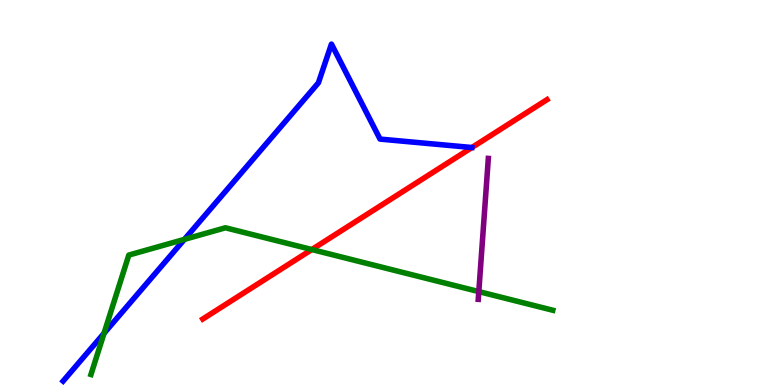[{'lines': ['blue', 'red'], 'intersections': []}, {'lines': ['green', 'red'], 'intersections': [{'x': 4.02, 'y': 3.52}]}, {'lines': ['purple', 'red'], 'intersections': []}, {'lines': ['blue', 'green'], 'intersections': [{'x': 1.34, 'y': 1.34}, {'x': 2.38, 'y': 3.78}]}, {'lines': ['blue', 'purple'], 'intersections': []}, {'lines': ['green', 'purple'], 'intersections': [{'x': 6.18, 'y': 2.43}]}]